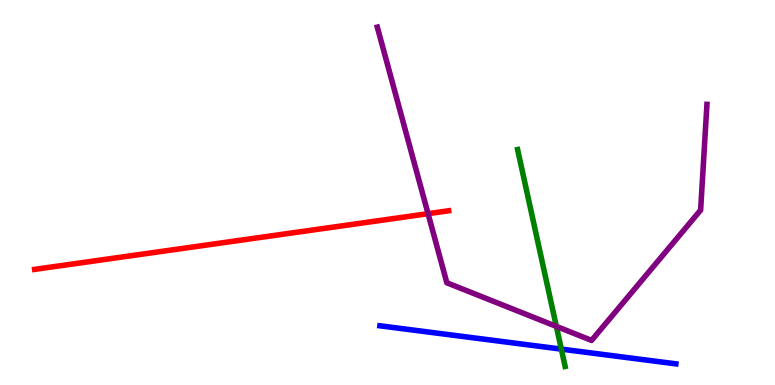[{'lines': ['blue', 'red'], 'intersections': []}, {'lines': ['green', 'red'], 'intersections': []}, {'lines': ['purple', 'red'], 'intersections': [{'x': 5.52, 'y': 4.45}]}, {'lines': ['blue', 'green'], 'intersections': [{'x': 7.24, 'y': 0.932}]}, {'lines': ['blue', 'purple'], 'intersections': []}, {'lines': ['green', 'purple'], 'intersections': [{'x': 7.18, 'y': 1.52}]}]